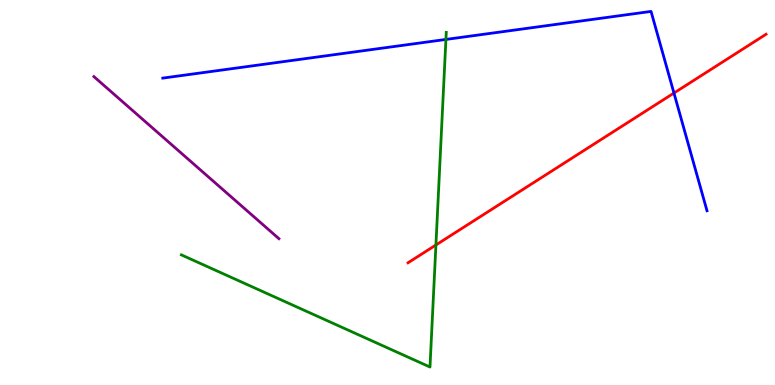[{'lines': ['blue', 'red'], 'intersections': [{'x': 8.7, 'y': 7.58}]}, {'lines': ['green', 'red'], 'intersections': [{'x': 5.62, 'y': 3.64}]}, {'lines': ['purple', 'red'], 'intersections': []}, {'lines': ['blue', 'green'], 'intersections': [{'x': 5.75, 'y': 8.98}]}, {'lines': ['blue', 'purple'], 'intersections': []}, {'lines': ['green', 'purple'], 'intersections': []}]